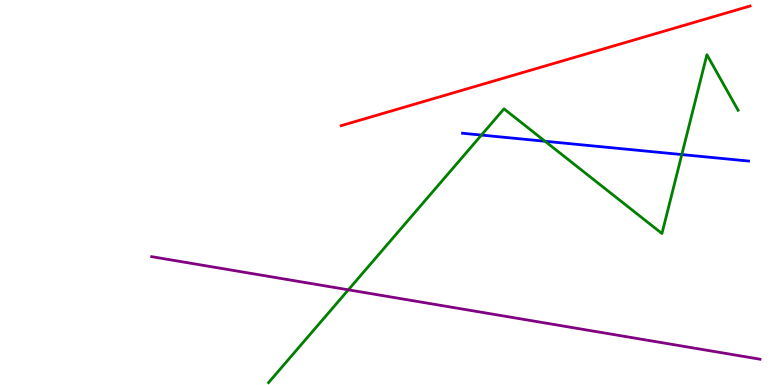[{'lines': ['blue', 'red'], 'intersections': []}, {'lines': ['green', 'red'], 'intersections': []}, {'lines': ['purple', 'red'], 'intersections': []}, {'lines': ['blue', 'green'], 'intersections': [{'x': 6.21, 'y': 6.49}, {'x': 7.03, 'y': 6.33}, {'x': 8.8, 'y': 5.99}]}, {'lines': ['blue', 'purple'], 'intersections': []}, {'lines': ['green', 'purple'], 'intersections': [{'x': 4.5, 'y': 2.47}]}]